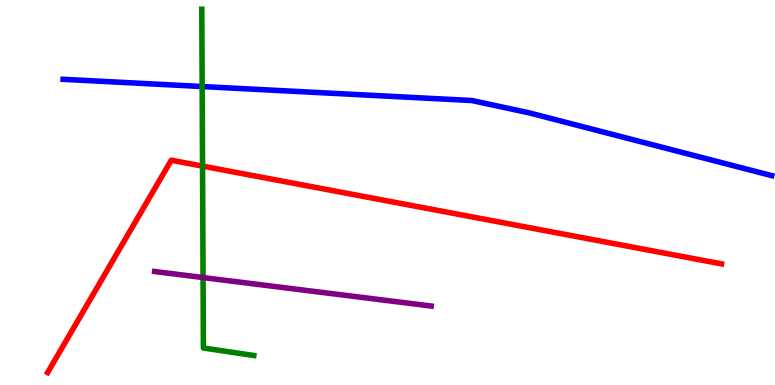[{'lines': ['blue', 'red'], 'intersections': []}, {'lines': ['green', 'red'], 'intersections': [{'x': 2.61, 'y': 5.69}]}, {'lines': ['purple', 'red'], 'intersections': []}, {'lines': ['blue', 'green'], 'intersections': [{'x': 2.61, 'y': 7.75}]}, {'lines': ['blue', 'purple'], 'intersections': []}, {'lines': ['green', 'purple'], 'intersections': [{'x': 2.62, 'y': 2.79}]}]